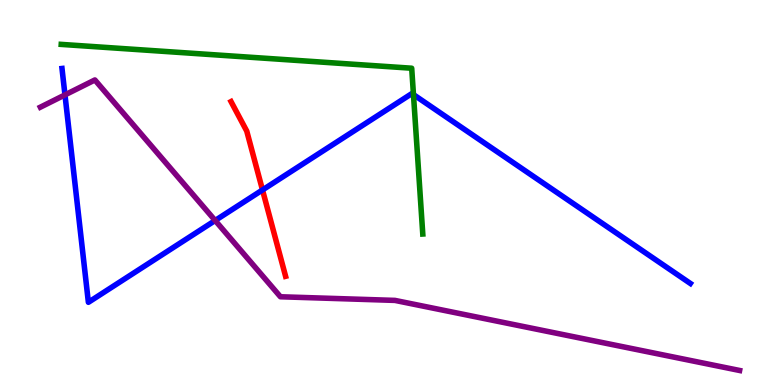[{'lines': ['blue', 'red'], 'intersections': [{'x': 3.39, 'y': 5.07}]}, {'lines': ['green', 'red'], 'intersections': []}, {'lines': ['purple', 'red'], 'intersections': []}, {'lines': ['blue', 'green'], 'intersections': [{'x': 5.34, 'y': 7.54}]}, {'lines': ['blue', 'purple'], 'intersections': [{'x': 0.838, 'y': 7.54}, {'x': 2.78, 'y': 4.27}]}, {'lines': ['green', 'purple'], 'intersections': []}]